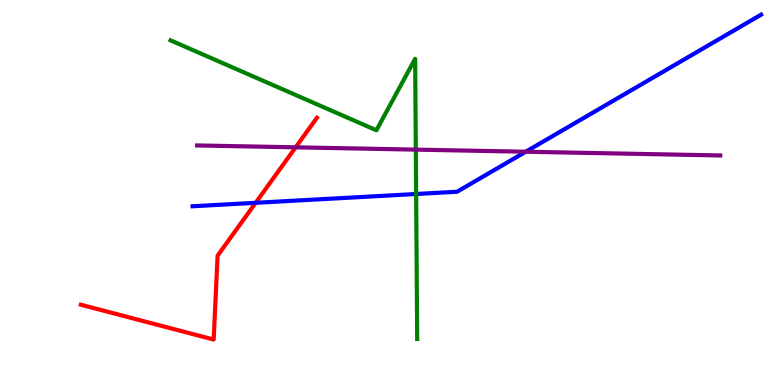[{'lines': ['blue', 'red'], 'intersections': [{'x': 3.3, 'y': 4.73}]}, {'lines': ['green', 'red'], 'intersections': []}, {'lines': ['purple', 'red'], 'intersections': [{'x': 3.81, 'y': 6.17}]}, {'lines': ['blue', 'green'], 'intersections': [{'x': 5.37, 'y': 4.96}]}, {'lines': ['blue', 'purple'], 'intersections': [{'x': 6.78, 'y': 6.06}]}, {'lines': ['green', 'purple'], 'intersections': [{'x': 5.37, 'y': 6.11}]}]